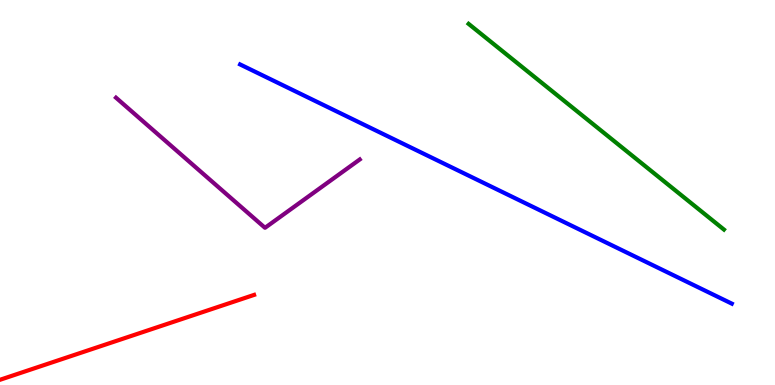[{'lines': ['blue', 'red'], 'intersections': []}, {'lines': ['green', 'red'], 'intersections': []}, {'lines': ['purple', 'red'], 'intersections': []}, {'lines': ['blue', 'green'], 'intersections': []}, {'lines': ['blue', 'purple'], 'intersections': []}, {'lines': ['green', 'purple'], 'intersections': []}]